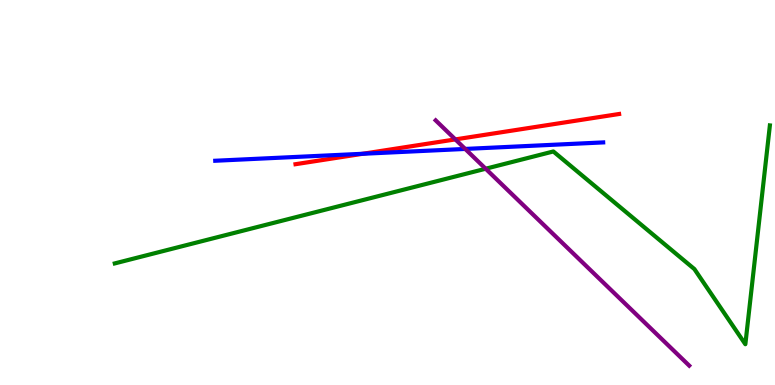[{'lines': ['blue', 'red'], 'intersections': [{'x': 4.68, 'y': 6.01}]}, {'lines': ['green', 'red'], 'intersections': []}, {'lines': ['purple', 'red'], 'intersections': [{'x': 5.88, 'y': 6.38}]}, {'lines': ['blue', 'green'], 'intersections': []}, {'lines': ['blue', 'purple'], 'intersections': [{'x': 6.0, 'y': 6.13}]}, {'lines': ['green', 'purple'], 'intersections': [{'x': 6.27, 'y': 5.62}]}]